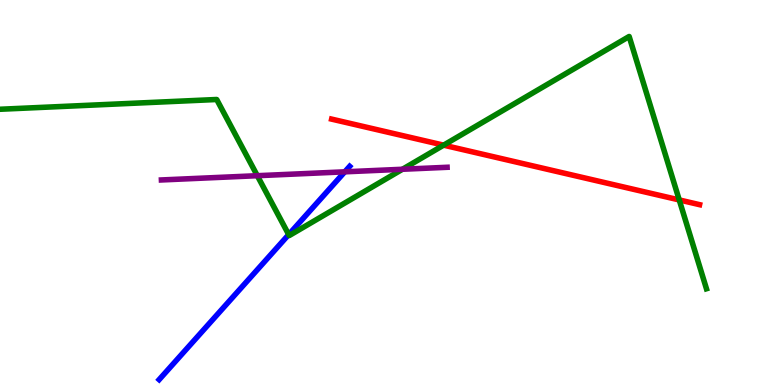[{'lines': ['blue', 'red'], 'intersections': []}, {'lines': ['green', 'red'], 'intersections': [{'x': 5.72, 'y': 6.23}, {'x': 8.76, 'y': 4.81}]}, {'lines': ['purple', 'red'], 'intersections': []}, {'lines': ['blue', 'green'], 'intersections': [{'x': 3.73, 'y': 3.91}]}, {'lines': ['blue', 'purple'], 'intersections': [{'x': 4.45, 'y': 5.54}]}, {'lines': ['green', 'purple'], 'intersections': [{'x': 3.32, 'y': 5.44}, {'x': 5.19, 'y': 5.6}]}]